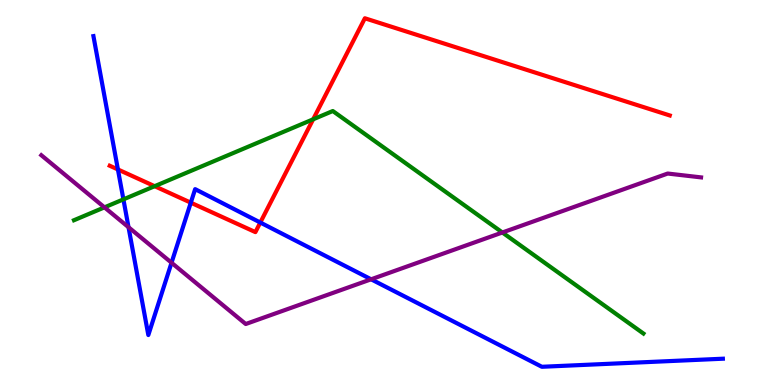[{'lines': ['blue', 'red'], 'intersections': [{'x': 1.52, 'y': 5.6}, {'x': 2.46, 'y': 4.74}, {'x': 3.36, 'y': 4.22}]}, {'lines': ['green', 'red'], 'intersections': [{'x': 2.0, 'y': 5.16}, {'x': 4.04, 'y': 6.9}]}, {'lines': ['purple', 'red'], 'intersections': []}, {'lines': ['blue', 'green'], 'intersections': [{'x': 1.59, 'y': 4.82}]}, {'lines': ['blue', 'purple'], 'intersections': [{'x': 1.66, 'y': 4.1}, {'x': 2.21, 'y': 3.18}, {'x': 4.79, 'y': 2.75}]}, {'lines': ['green', 'purple'], 'intersections': [{'x': 1.35, 'y': 4.61}, {'x': 6.48, 'y': 3.96}]}]